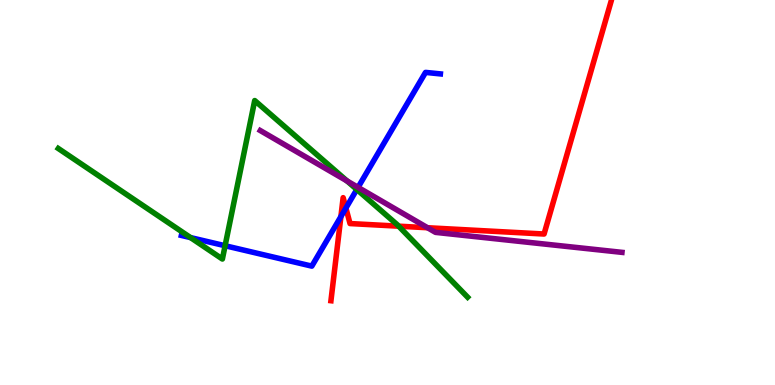[{'lines': ['blue', 'red'], 'intersections': [{'x': 4.4, 'y': 4.37}, {'x': 4.46, 'y': 4.6}]}, {'lines': ['green', 'red'], 'intersections': [{'x': 5.14, 'y': 4.13}]}, {'lines': ['purple', 'red'], 'intersections': [{'x': 5.52, 'y': 4.08}]}, {'lines': ['blue', 'green'], 'intersections': [{'x': 2.46, 'y': 3.83}, {'x': 2.9, 'y': 3.62}, {'x': 4.6, 'y': 5.08}]}, {'lines': ['blue', 'purple'], 'intersections': [{'x': 4.62, 'y': 5.13}]}, {'lines': ['green', 'purple'], 'intersections': [{'x': 4.48, 'y': 5.3}]}]